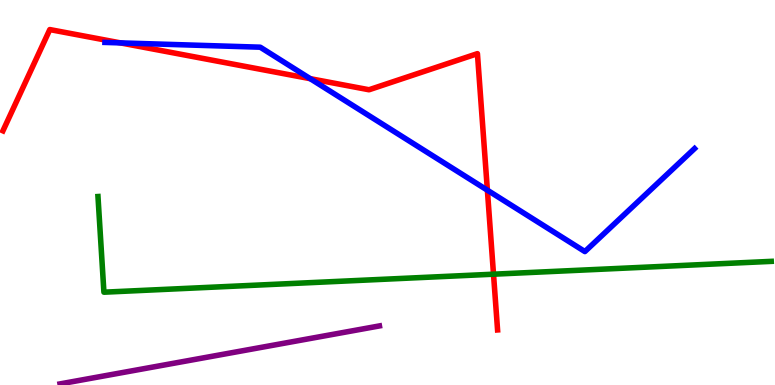[{'lines': ['blue', 'red'], 'intersections': [{'x': 1.55, 'y': 8.89}, {'x': 4.0, 'y': 7.96}, {'x': 6.29, 'y': 5.06}]}, {'lines': ['green', 'red'], 'intersections': [{'x': 6.37, 'y': 2.88}]}, {'lines': ['purple', 'red'], 'intersections': []}, {'lines': ['blue', 'green'], 'intersections': []}, {'lines': ['blue', 'purple'], 'intersections': []}, {'lines': ['green', 'purple'], 'intersections': []}]